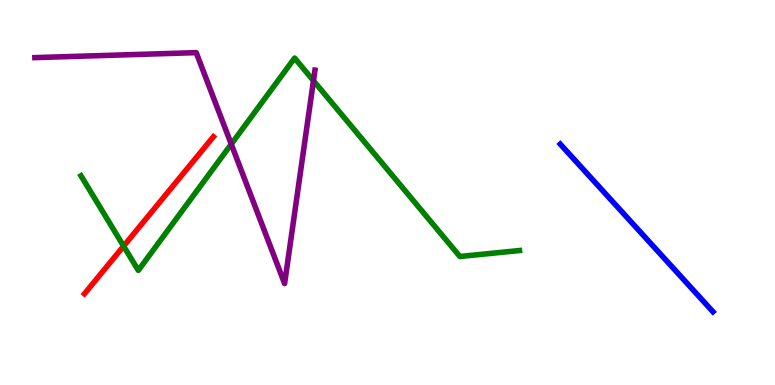[{'lines': ['blue', 'red'], 'intersections': []}, {'lines': ['green', 'red'], 'intersections': [{'x': 1.59, 'y': 3.61}]}, {'lines': ['purple', 'red'], 'intersections': []}, {'lines': ['blue', 'green'], 'intersections': []}, {'lines': ['blue', 'purple'], 'intersections': []}, {'lines': ['green', 'purple'], 'intersections': [{'x': 2.98, 'y': 6.26}, {'x': 4.04, 'y': 7.9}]}]